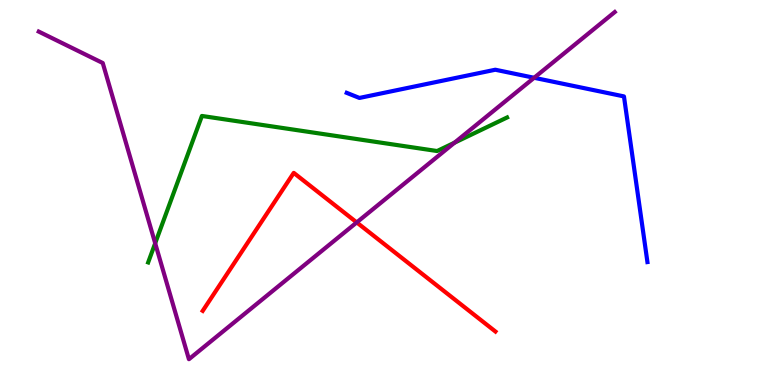[{'lines': ['blue', 'red'], 'intersections': []}, {'lines': ['green', 'red'], 'intersections': []}, {'lines': ['purple', 'red'], 'intersections': [{'x': 4.6, 'y': 4.22}]}, {'lines': ['blue', 'green'], 'intersections': []}, {'lines': ['blue', 'purple'], 'intersections': [{'x': 6.89, 'y': 7.98}]}, {'lines': ['green', 'purple'], 'intersections': [{'x': 2.0, 'y': 3.68}, {'x': 5.86, 'y': 6.29}]}]